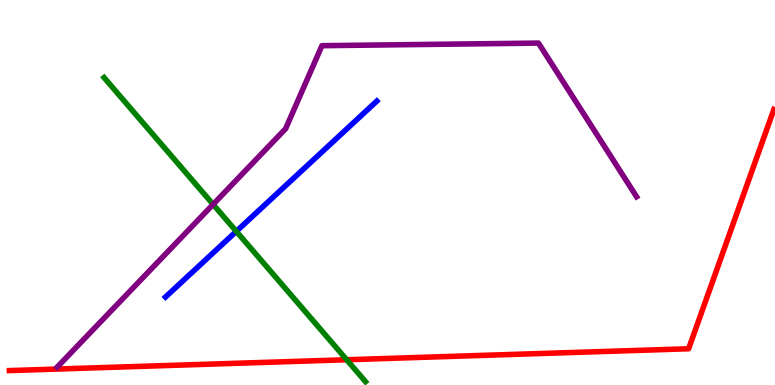[{'lines': ['blue', 'red'], 'intersections': []}, {'lines': ['green', 'red'], 'intersections': [{'x': 4.47, 'y': 0.656}]}, {'lines': ['purple', 'red'], 'intersections': []}, {'lines': ['blue', 'green'], 'intersections': [{'x': 3.05, 'y': 3.99}]}, {'lines': ['blue', 'purple'], 'intersections': []}, {'lines': ['green', 'purple'], 'intersections': [{'x': 2.75, 'y': 4.69}]}]